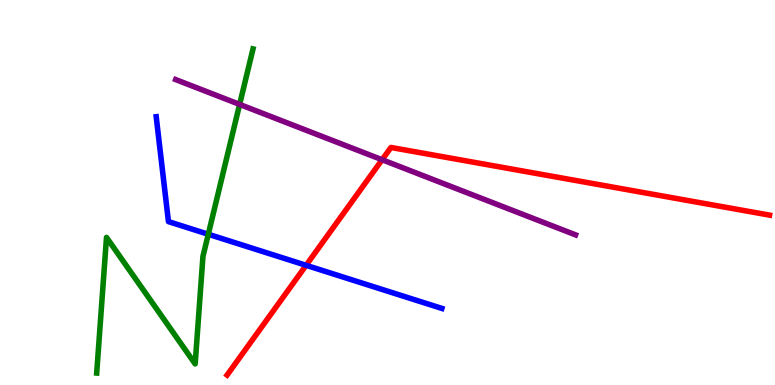[{'lines': ['blue', 'red'], 'intersections': [{'x': 3.95, 'y': 3.11}]}, {'lines': ['green', 'red'], 'intersections': []}, {'lines': ['purple', 'red'], 'intersections': [{'x': 4.93, 'y': 5.85}]}, {'lines': ['blue', 'green'], 'intersections': [{'x': 2.69, 'y': 3.92}]}, {'lines': ['blue', 'purple'], 'intersections': []}, {'lines': ['green', 'purple'], 'intersections': [{'x': 3.09, 'y': 7.29}]}]